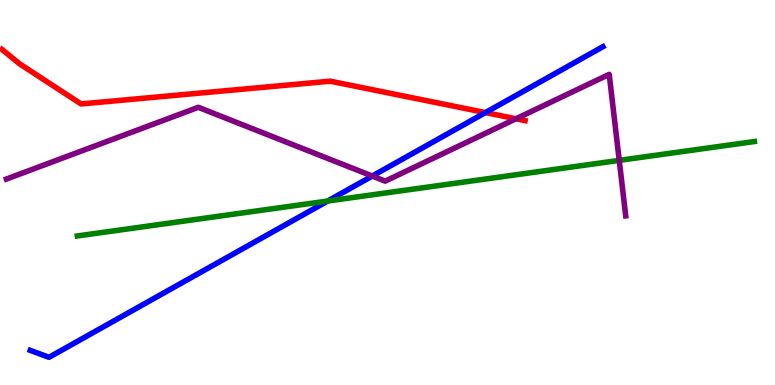[{'lines': ['blue', 'red'], 'intersections': [{'x': 6.26, 'y': 7.08}]}, {'lines': ['green', 'red'], 'intersections': []}, {'lines': ['purple', 'red'], 'intersections': [{'x': 6.66, 'y': 6.91}]}, {'lines': ['blue', 'green'], 'intersections': [{'x': 4.23, 'y': 4.78}]}, {'lines': ['blue', 'purple'], 'intersections': [{'x': 4.8, 'y': 5.43}]}, {'lines': ['green', 'purple'], 'intersections': [{'x': 7.99, 'y': 5.83}]}]